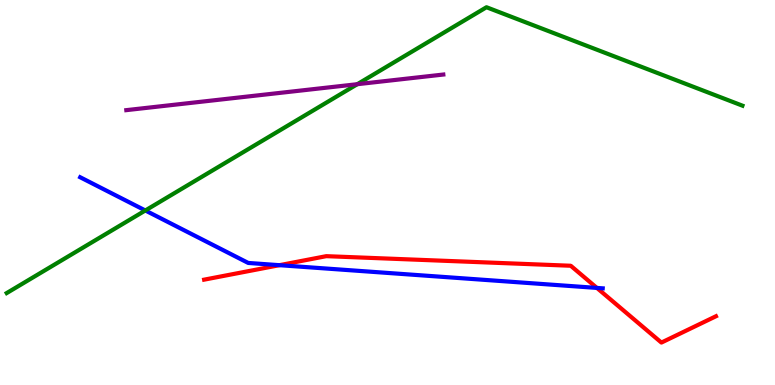[{'lines': ['blue', 'red'], 'intersections': [{'x': 3.61, 'y': 3.11}, {'x': 7.7, 'y': 2.52}]}, {'lines': ['green', 'red'], 'intersections': []}, {'lines': ['purple', 'red'], 'intersections': []}, {'lines': ['blue', 'green'], 'intersections': [{'x': 1.88, 'y': 4.53}]}, {'lines': ['blue', 'purple'], 'intersections': []}, {'lines': ['green', 'purple'], 'intersections': [{'x': 4.61, 'y': 7.81}]}]